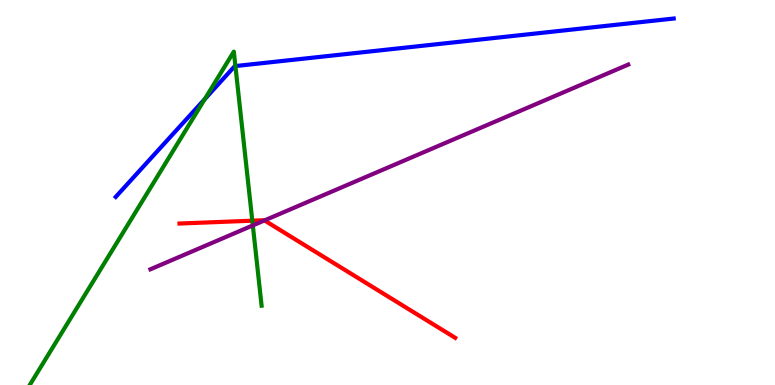[{'lines': ['blue', 'red'], 'intersections': []}, {'lines': ['green', 'red'], 'intersections': [{'x': 3.26, 'y': 4.27}]}, {'lines': ['purple', 'red'], 'intersections': [{'x': 3.41, 'y': 4.27}]}, {'lines': ['blue', 'green'], 'intersections': [{'x': 2.64, 'y': 7.43}, {'x': 3.04, 'y': 8.28}]}, {'lines': ['blue', 'purple'], 'intersections': []}, {'lines': ['green', 'purple'], 'intersections': [{'x': 3.26, 'y': 4.14}]}]